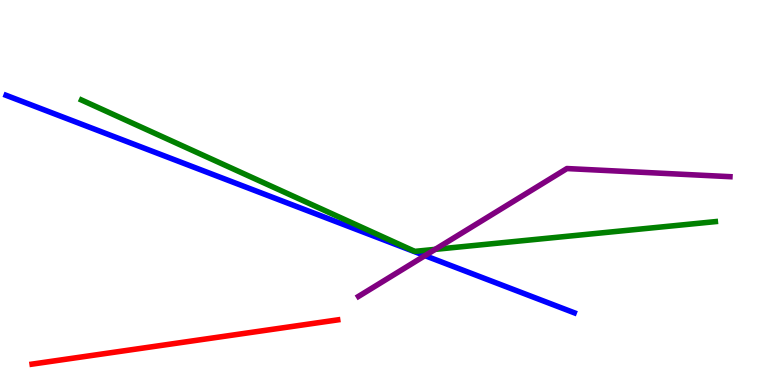[{'lines': ['blue', 'red'], 'intersections': []}, {'lines': ['green', 'red'], 'intersections': []}, {'lines': ['purple', 'red'], 'intersections': []}, {'lines': ['blue', 'green'], 'intersections': []}, {'lines': ['blue', 'purple'], 'intersections': [{'x': 5.48, 'y': 3.36}]}, {'lines': ['green', 'purple'], 'intersections': [{'x': 5.62, 'y': 3.52}]}]